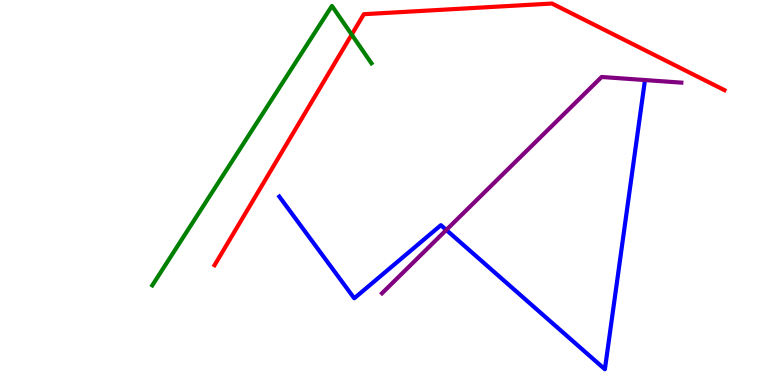[{'lines': ['blue', 'red'], 'intersections': []}, {'lines': ['green', 'red'], 'intersections': [{'x': 4.54, 'y': 9.1}]}, {'lines': ['purple', 'red'], 'intersections': []}, {'lines': ['blue', 'green'], 'intersections': []}, {'lines': ['blue', 'purple'], 'intersections': [{'x': 5.76, 'y': 4.03}]}, {'lines': ['green', 'purple'], 'intersections': []}]